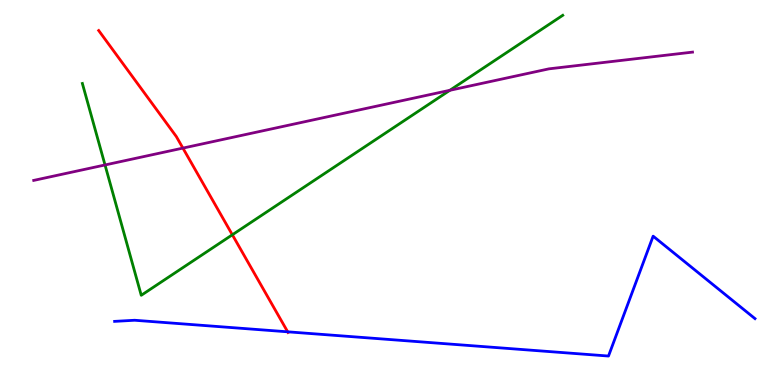[{'lines': ['blue', 'red'], 'intersections': [{'x': 3.71, 'y': 1.38}]}, {'lines': ['green', 'red'], 'intersections': [{'x': 3.0, 'y': 3.9}]}, {'lines': ['purple', 'red'], 'intersections': [{'x': 2.36, 'y': 6.15}]}, {'lines': ['blue', 'green'], 'intersections': []}, {'lines': ['blue', 'purple'], 'intersections': []}, {'lines': ['green', 'purple'], 'intersections': [{'x': 1.36, 'y': 5.72}, {'x': 5.8, 'y': 7.65}]}]